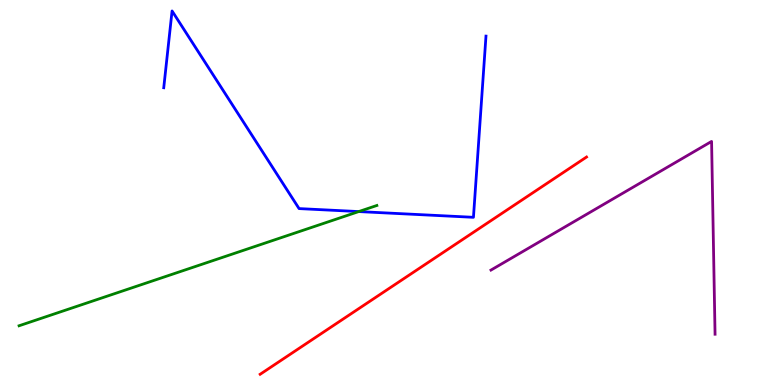[{'lines': ['blue', 'red'], 'intersections': []}, {'lines': ['green', 'red'], 'intersections': []}, {'lines': ['purple', 'red'], 'intersections': []}, {'lines': ['blue', 'green'], 'intersections': [{'x': 4.63, 'y': 4.5}]}, {'lines': ['blue', 'purple'], 'intersections': []}, {'lines': ['green', 'purple'], 'intersections': []}]